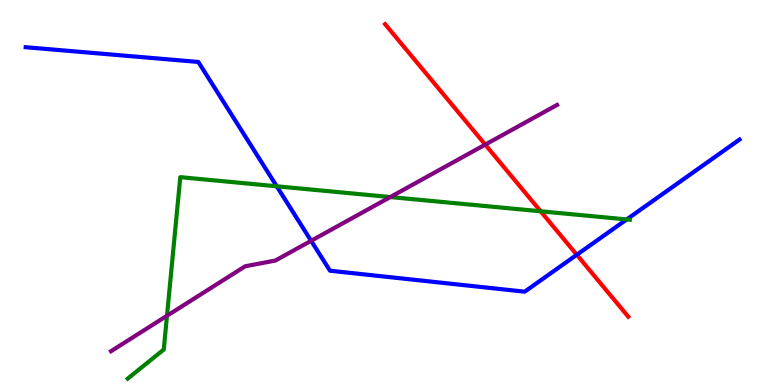[{'lines': ['blue', 'red'], 'intersections': [{'x': 7.44, 'y': 3.38}]}, {'lines': ['green', 'red'], 'intersections': [{'x': 6.98, 'y': 4.51}]}, {'lines': ['purple', 'red'], 'intersections': [{'x': 6.26, 'y': 6.24}]}, {'lines': ['blue', 'green'], 'intersections': [{'x': 3.57, 'y': 5.16}, {'x': 8.09, 'y': 4.3}]}, {'lines': ['blue', 'purple'], 'intersections': [{'x': 4.01, 'y': 3.75}]}, {'lines': ['green', 'purple'], 'intersections': [{'x': 2.15, 'y': 1.8}, {'x': 5.04, 'y': 4.88}]}]